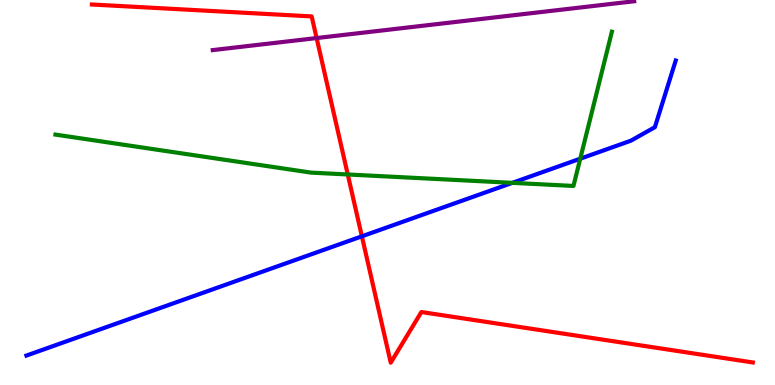[{'lines': ['blue', 'red'], 'intersections': [{'x': 4.67, 'y': 3.86}]}, {'lines': ['green', 'red'], 'intersections': [{'x': 4.49, 'y': 5.47}]}, {'lines': ['purple', 'red'], 'intersections': [{'x': 4.09, 'y': 9.01}]}, {'lines': ['blue', 'green'], 'intersections': [{'x': 6.61, 'y': 5.25}, {'x': 7.49, 'y': 5.88}]}, {'lines': ['blue', 'purple'], 'intersections': []}, {'lines': ['green', 'purple'], 'intersections': []}]